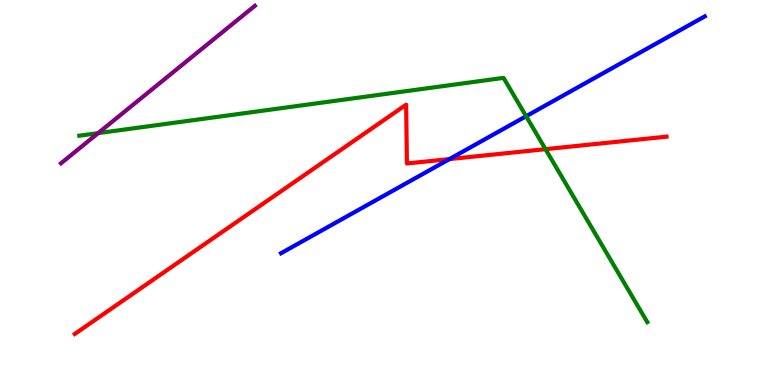[{'lines': ['blue', 'red'], 'intersections': [{'x': 5.8, 'y': 5.87}]}, {'lines': ['green', 'red'], 'intersections': [{'x': 7.04, 'y': 6.13}]}, {'lines': ['purple', 'red'], 'intersections': []}, {'lines': ['blue', 'green'], 'intersections': [{'x': 6.79, 'y': 6.98}]}, {'lines': ['blue', 'purple'], 'intersections': []}, {'lines': ['green', 'purple'], 'intersections': [{'x': 1.27, 'y': 6.54}]}]